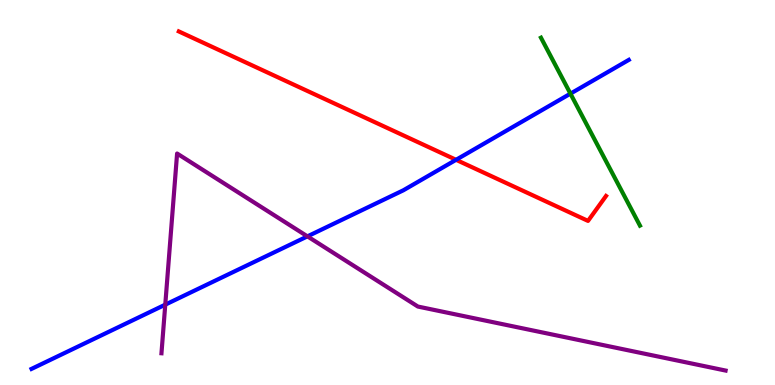[{'lines': ['blue', 'red'], 'intersections': [{'x': 5.88, 'y': 5.85}]}, {'lines': ['green', 'red'], 'intersections': []}, {'lines': ['purple', 'red'], 'intersections': []}, {'lines': ['blue', 'green'], 'intersections': [{'x': 7.36, 'y': 7.57}]}, {'lines': ['blue', 'purple'], 'intersections': [{'x': 2.13, 'y': 2.09}, {'x': 3.97, 'y': 3.86}]}, {'lines': ['green', 'purple'], 'intersections': []}]